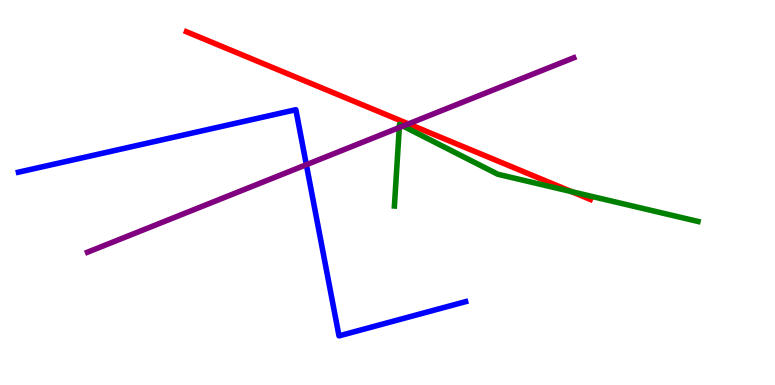[{'lines': ['blue', 'red'], 'intersections': []}, {'lines': ['green', 'red'], 'intersections': [{'x': 7.38, 'y': 5.02}]}, {'lines': ['purple', 'red'], 'intersections': [{'x': 5.27, 'y': 6.78}]}, {'lines': ['blue', 'green'], 'intersections': []}, {'lines': ['blue', 'purple'], 'intersections': [{'x': 3.95, 'y': 5.72}]}, {'lines': ['green', 'purple'], 'intersections': [{'x': 5.15, 'y': 6.69}, {'x': 5.2, 'y': 6.73}]}]